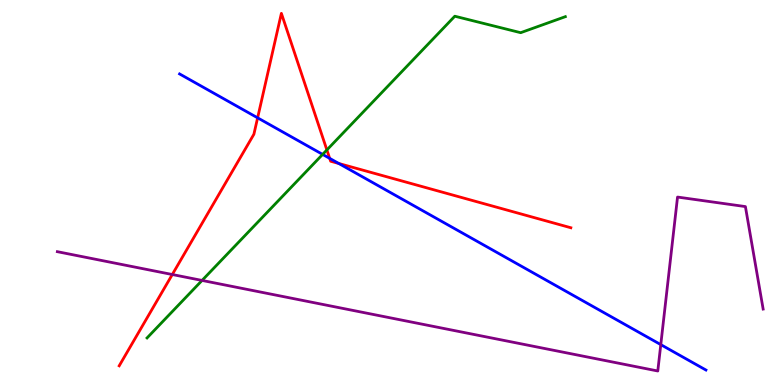[{'lines': ['blue', 'red'], 'intersections': [{'x': 3.32, 'y': 6.94}, {'x': 4.25, 'y': 5.89}, {'x': 4.37, 'y': 5.75}]}, {'lines': ['green', 'red'], 'intersections': [{'x': 4.22, 'y': 6.11}]}, {'lines': ['purple', 'red'], 'intersections': [{'x': 2.22, 'y': 2.87}]}, {'lines': ['blue', 'green'], 'intersections': [{'x': 4.16, 'y': 5.99}]}, {'lines': ['blue', 'purple'], 'intersections': [{'x': 8.53, 'y': 1.05}]}, {'lines': ['green', 'purple'], 'intersections': [{'x': 2.61, 'y': 2.72}]}]